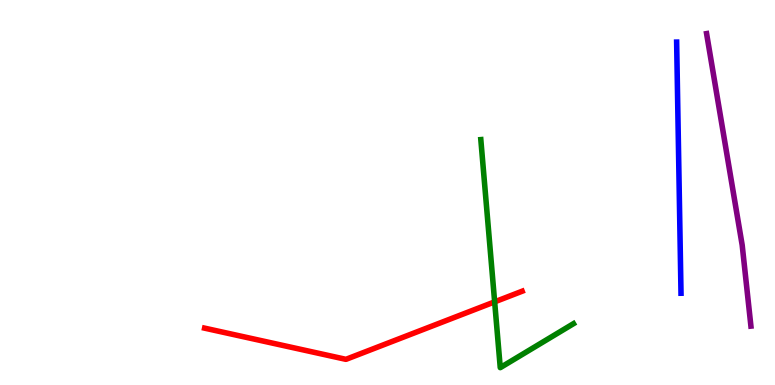[{'lines': ['blue', 'red'], 'intersections': []}, {'lines': ['green', 'red'], 'intersections': [{'x': 6.38, 'y': 2.16}]}, {'lines': ['purple', 'red'], 'intersections': []}, {'lines': ['blue', 'green'], 'intersections': []}, {'lines': ['blue', 'purple'], 'intersections': []}, {'lines': ['green', 'purple'], 'intersections': []}]